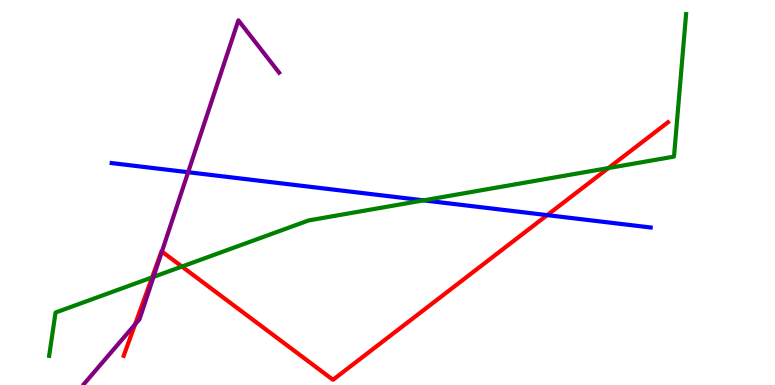[{'lines': ['blue', 'red'], 'intersections': [{'x': 7.06, 'y': 4.41}]}, {'lines': ['green', 'red'], 'intersections': [{'x': 1.96, 'y': 2.79}, {'x': 2.35, 'y': 3.08}, {'x': 7.85, 'y': 5.63}]}, {'lines': ['purple', 'red'], 'intersections': [{'x': 1.74, 'y': 1.57}, {'x': 2.09, 'y': 3.47}]}, {'lines': ['blue', 'green'], 'intersections': [{'x': 5.47, 'y': 4.8}]}, {'lines': ['blue', 'purple'], 'intersections': [{'x': 2.43, 'y': 5.53}]}, {'lines': ['green', 'purple'], 'intersections': [{'x': 1.98, 'y': 2.81}]}]